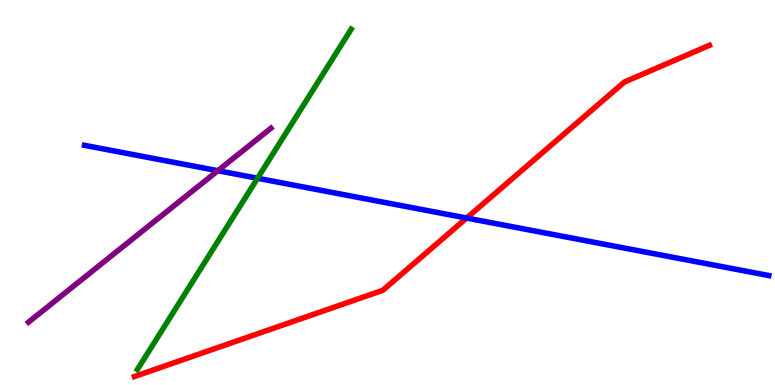[{'lines': ['blue', 'red'], 'intersections': [{'x': 6.02, 'y': 4.34}]}, {'lines': ['green', 'red'], 'intersections': []}, {'lines': ['purple', 'red'], 'intersections': []}, {'lines': ['blue', 'green'], 'intersections': [{'x': 3.32, 'y': 5.37}]}, {'lines': ['blue', 'purple'], 'intersections': [{'x': 2.81, 'y': 5.57}]}, {'lines': ['green', 'purple'], 'intersections': []}]